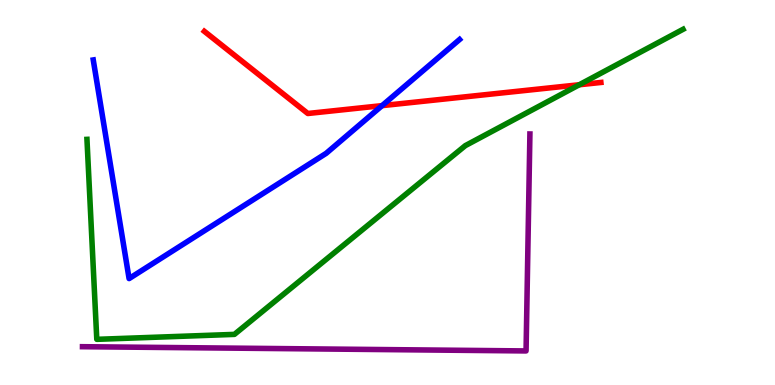[{'lines': ['blue', 'red'], 'intersections': [{'x': 4.93, 'y': 7.26}]}, {'lines': ['green', 'red'], 'intersections': [{'x': 7.47, 'y': 7.8}]}, {'lines': ['purple', 'red'], 'intersections': []}, {'lines': ['blue', 'green'], 'intersections': []}, {'lines': ['blue', 'purple'], 'intersections': []}, {'lines': ['green', 'purple'], 'intersections': []}]